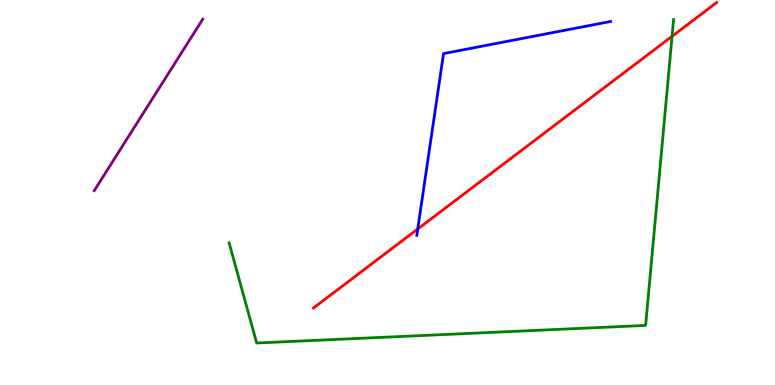[{'lines': ['blue', 'red'], 'intersections': [{'x': 5.39, 'y': 4.05}]}, {'lines': ['green', 'red'], 'intersections': [{'x': 8.67, 'y': 9.06}]}, {'lines': ['purple', 'red'], 'intersections': []}, {'lines': ['blue', 'green'], 'intersections': []}, {'lines': ['blue', 'purple'], 'intersections': []}, {'lines': ['green', 'purple'], 'intersections': []}]